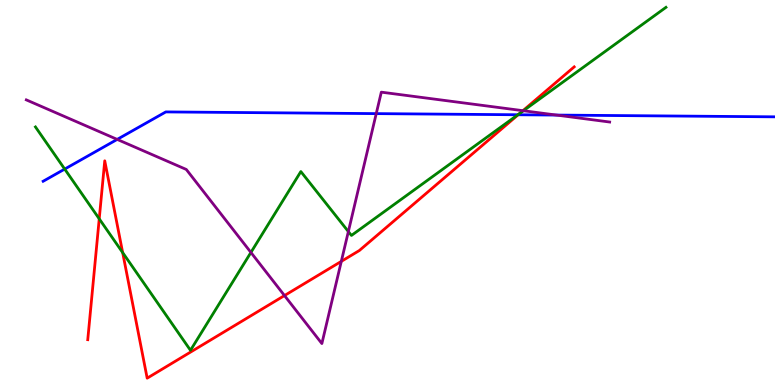[{'lines': ['blue', 'red'], 'intersections': [{'x': 6.69, 'y': 7.02}]}, {'lines': ['green', 'red'], 'intersections': [{'x': 1.28, 'y': 4.32}, {'x': 1.58, 'y': 3.44}, {'x': 6.71, 'y': 7.06}]}, {'lines': ['purple', 'red'], 'intersections': [{'x': 3.67, 'y': 2.32}, {'x': 4.4, 'y': 3.21}, {'x': 6.75, 'y': 7.13}]}, {'lines': ['blue', 'green'], 'intersections': [{'x': 0.835, 'y': 5.61}, {'x': 6.68, 'y': 7.02}]}, {'lines': ['blue', 'purple'], 'intersections': [{'x': 1.51, 'y': 6.38}, {'x': 4.85, 'y': 7.05}, {'x': 7.18, 'y': 7.01}]}, {'lines': ['green', 'purple'], 'intersections': [{'x': 3.24, 'y': 3.44}, {'x': 4.49, 'y': 3.99}, {'x': 6.75, 'y': 7.12}]}]